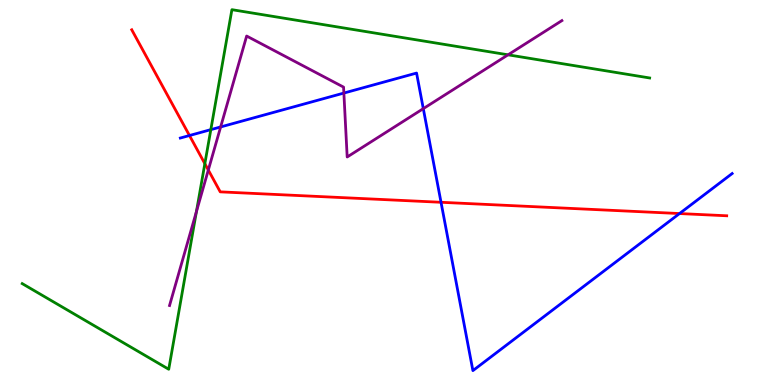[{'lines': ['blue', 'red'], 'intersections': [{'x': 2.44, 'y': 6.48}, {'x': 5.69, 'y': 4.75}, {'x': 8.77, 'y': 4.45}]}, {'lines': ['green', 'red'], 'intersections': [{'x': 2.64, 'y': 5.75}]}, {'lines': ['purple', 'red'], 'intersections': [{'x': 2.69, 'y': 5.58}]}, {'lines': ['blue', 'green'], 'intersections': [{'x': 2.72, 'y': 6.63}]}, {'lines': ['blue', 'purple'], 'intersections': [{'x': 2.85, 'y': 6.7}, {'x': 4.44, 'y': 7.58}, {'x': 5.46, 'y': 7.18}]}, {'lines': ['green', 'purple'], 'intersections': [{'x': 2.53, 'y': 4.51}, {'x': 6.56, 'y': 8.58}]}]